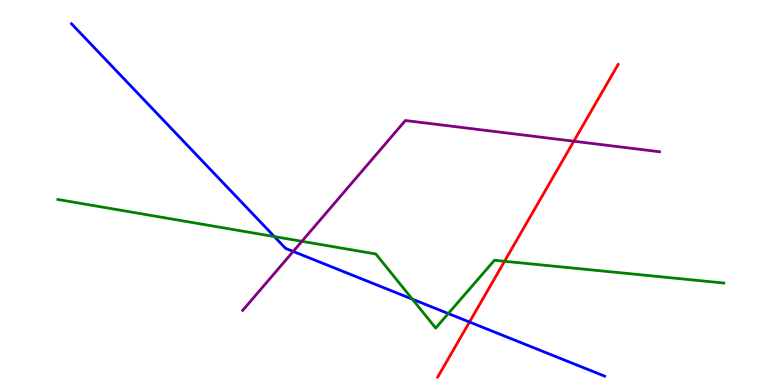[{'lines': ['blue', 'red'], 'intersections': [{'x': 6.06, 'y': 1.64}]}, {'lines': ['green', 'red'], 'intersections': [{'x': 6.51, 'y': 3.21}]}, {'lines': ['purple', 'red'], 'intersections': [{'x': 7.4, 'y': 6.33}]}, {'lines': ['blue', 'green'], 'intersections': [{'x': 3.54, 'y': 3.85}, {'x': 5.32, 'y': 2.23}, {'x': 5.78, 'y': 1.86}]}, {'lines': ['blue', 'purple'], 'intersections': [{'x': 3.78, 'y': 3.47}]}, {'lines': ['green', 'purple'], 'intersections': [{'x': 3.9, 'y': 3.73}]}]